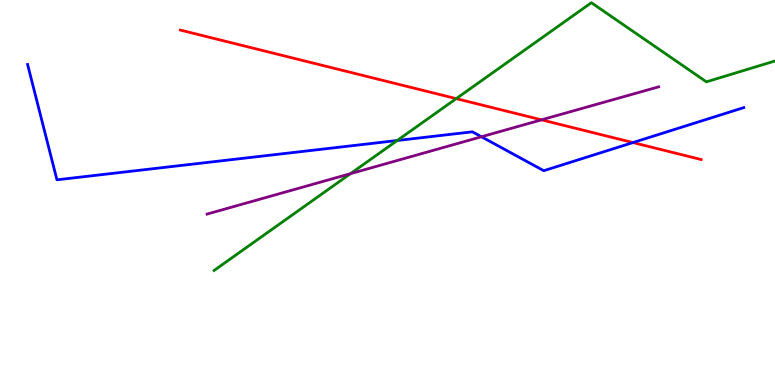[{'lines': ['blue', 'red'], 'intersections': [{'x': 8.17, 'y': 6.3}]}, {'lines': ['green', 'red'], 'intersections': [{'x': 5.89, 'y': 7.44}]}, {'lines': ['purple', 'red'], 'intersections': [{'x': 6.99, 'y': 6.89}]}, {'lines': ['blue', 'green'], 'intersections': [{'x': 5.13, 'y': 6.35}]}, {'lines': ['blue', 'purple'], 'intersections': [{'x': 6.21, 'y': 6.45}]}, {'lines': ['green', 'purple'], 'intersections': [{'x': 4.52, 'y': 5.49}]}]